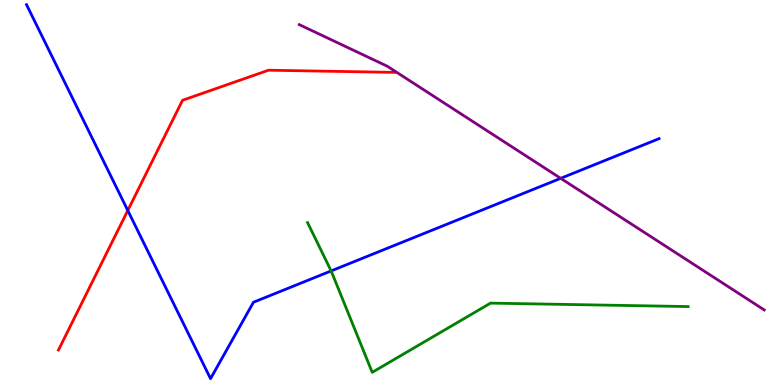[{'lines': ['blue', 'red'], 'intersections': [{'x': 1.65, 'y': 4.53}]}, {'lines': ['green', 'red'], 'intersections': []}, {'lines': ['purple', 'red'], 'intersections': []}, {'lines': ['blue', 'green'], 'intersections': [{'x': 4.27, 'y': 2.96}]}, {'lines': ['blue', 'purple'], 'intersections': [{'x': 7.23, 'y': 5.37}]}, {'lines': ['green', 'purple'], 'intersections': []}]